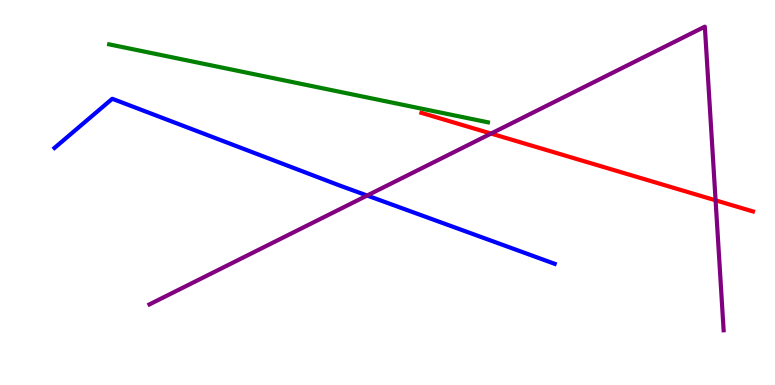[{'lines': ['blue', 'red'], 'intersections': []}, {'lines': ['green', 'red'], 'intersections': []}, {'lines': ['purple', 'red'], 'intersections': [{'x': 6.34, 'y': 6.53}, {'x': 9.23, 'y': 4.8}]}, {'lines': ['blue', 'green'], 'intersections': []}, {'lines': ['blue', 'purple'], 'intersections': [{'x': 4.74, 'y': 4.92}]}, {'lines': ['green', 'purple'], 'intersections': []}]